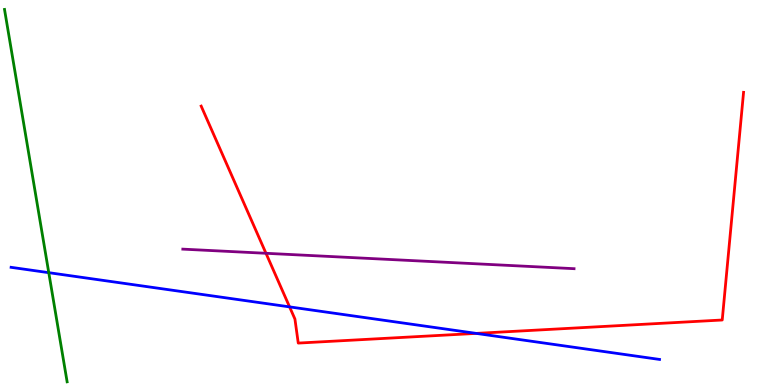[{'lines': ['blue', 'red'], 'intersections': [{'x': 3.74, 'y': 2.03}, {'x': 6.14, 'y': 1.34}]}, {'lines': ['green', 'red'], 'intersections': []}, {'lines': ['purple', 'red'], 'intersections': [{'x': 3.43, 'y': 3.42}]}, {'lines': ['blue', 'green'], 'intersections': [{'x': 0.629, 'y': 2.92}]}, {'lines': ['blue', 'purple'], 'intersections': []}, {'lines': ['green', 'purple'], 'intersections': []}]